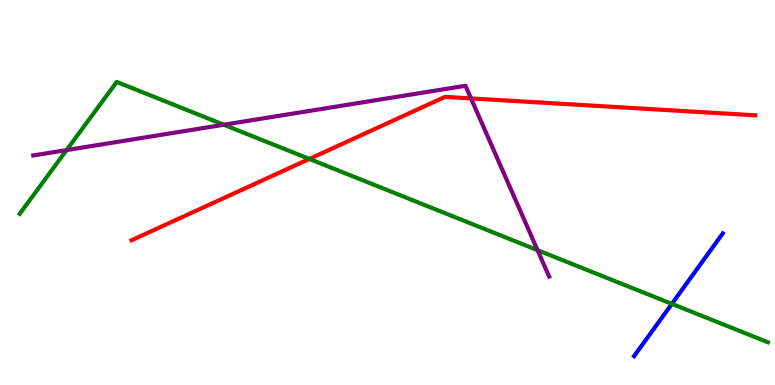[{'lines': ['blue', 'red'], 'intersections': []}, {'lines': ['green', 'red'], 'intersections': [{'x': 3.99, 'y': 5.87}]}, {'lines': ['purple', 'red'], 'intersections': [{'x': 6.08, 'y': 7.44}]}, {'lines': ['blue', 'green'], 'intersections': [{'x': 8.67, 'y': 2.11}]}, {'lines': ['blue', 'purple'], 'intersections': []}, {'lines': ['green', 'purple'], 'intersections': [{'x': 0.859, 'y': 6.1}, {'x': 2.89, 'y': 6.76}, {'x': 6.94, 'y': 3.5}]}]